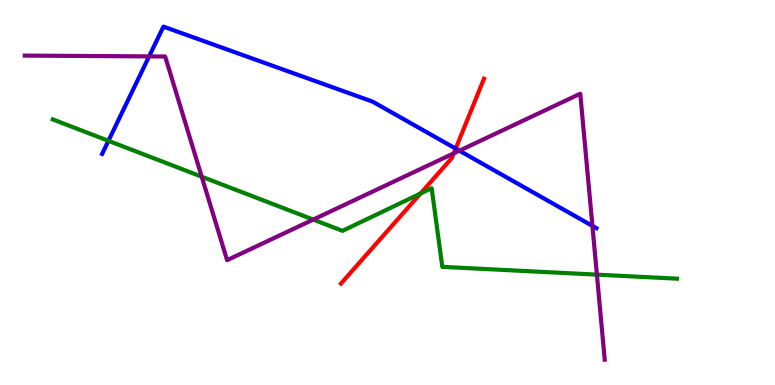[{'lines': ['blue', 'red'], 'intersections': [{'x': 5.88, 'y': 6.14}]}, {'lines': ['green', 'red'], 'intersections': [{'x': 5.43, 'y': 4.97}]}, {'lines': ['purple', 'red'], 'intersections': [{'x': 5.85, 'y': 6.02}]}, {'lines': ['blue', 'green'], 'intersections': [{'x': 1.4, 'y': 6.34}]}, {'lines': ['blue', 'purple'], 'intersections': [{'x': 1.92, 'y': 8.54}, {'x': 5.93, 'y': 6.09}, {'x': 7.64, 'y': 4.13}]}, {'lines': ['green', 'purple'], 'intersections': [{'x': 2.6, 'y': 5.41}, {'x': 4.04, 'y': 4.3}, {'x': 7.7, 'y': 2.87}]}]